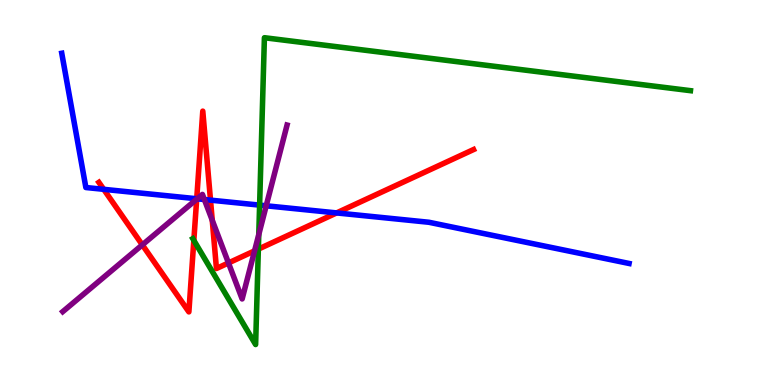[{'lines': ['blue', 'red'], 'intersections': [{'x': 1.34, 'y': 5.08}, {'x': 2.54, 'y': 4.84}, {'x': 2.72, 'y': 4.8}, {'x': 4.34, 'y': 4.47}]}, {'lines': ['green', 'red'], 'intersections': [{'x': 2.5, 'y': 3.76}, {'x': 3.33, 'y': 3.53}]}, {'lines': ['purple', 'red'], 'intersections': [{'x': 1.84, 'y': 3.64}, {'x': 2.54, 'y': 4.83}, {'x': 2.74, 'y': 4.28}, {'x': 2.95, 'y': 3.17}, {'x': 3.28, 'y': 3.48}]}, {'lines': ['blue', 'green'], 'intersections': [{'x': 3.35, 'y': 4.67}]}, {'lines': ['blue', 'purple'], 'intersections': [{'x': 2.54, 'y': 4.84}, {'x': 2.64, 'y': 4.82}, {'x': 3.43, 'y': 4.65}]}, {'lines': ['green', 'purple'], 'intersections': [{'x': 3.34, 'y': 3.91}]}]